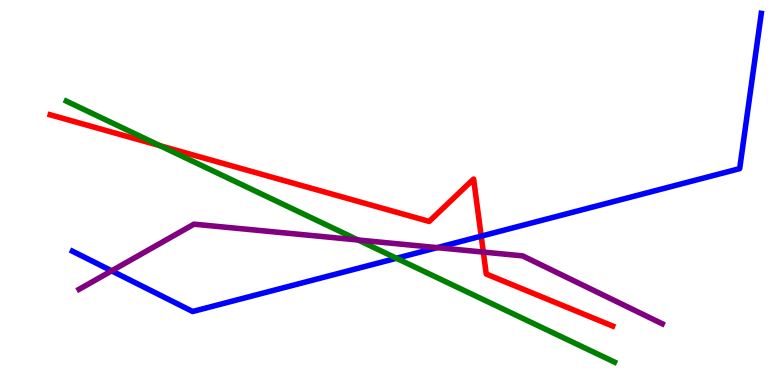[{'lines': ['blue', 'red'], 'intersections': [{'x': 6.21, 'y': 3.87}]}, {'lines': ['green', 'red'], 'intersections': [{'x': 2.06, 'y': 6.22}]}, {'lines': ['purple', 'red'], 'intersections': [{'x': 6.24, 'y': 3.45}]}, {'lines': ['blue', 'green'], 'intersections': [{'x': 5.12, 'y': 3.29}]}, {'lines': ['blue', 'purple'], 'intersections': [{'x': 1.44, 'y': 2.96}, {'x': 5.64, 'y': 3.57}]}, {'lines': ['green', 'purple'], 'intersections': [{'x': 4.62, 'y': 3.77}]}]